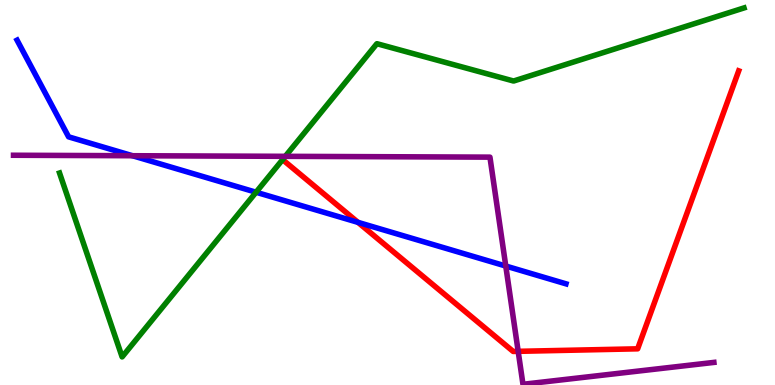[{'lines': ['blue', 'red'], 'intersections': [{'x': 4.62, 'y': 4.22}]}, {'lines': ['green', 'red'], 'intersections': []}, {'lines': ['purple', 'red'], 'intersections': [{'x': 6.69, 'y': 0.874}]}, {'lines': ['blue', 'green'], 'intersections': [{'x': 3.3, 'y': 5.01}]}, {'lines': ['blue', 'purple'], 'intersections': [{'x': 1.71, 'y': 5.96}, {'x': 6.53, 'y': 3.09}]}, {'lines': ['green', 'purple'], 'intersections': [{'x': 3.68, 'y': 5.94}]}]